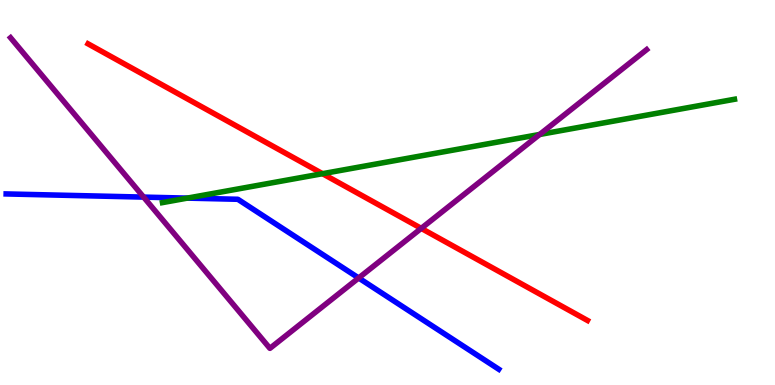[{'lines': ['blue', 'red'], 'intersections': []}, {'lines': ['green', 'red'], 'intersections': [{'x': 4.16, 'y': 5.49}]}, {'lines': ['purple', 'red'], 'intersections': [{'x': 5.44, 'y': 4.07}]}, {'lines': ['blue', 'green'], 'intersections': [{'x': 2.42, 'y': 4.85}]}, {'lines': ['blue', 'purple'], 'intersections': [{'x': 1.85, 'y': 4.88}, {'x': 4.63, 'y': 2.78}]}, {'lines': ['green', 'purple'], 'intersections': [{'x': 6.96, 'y': 6.51}]}]